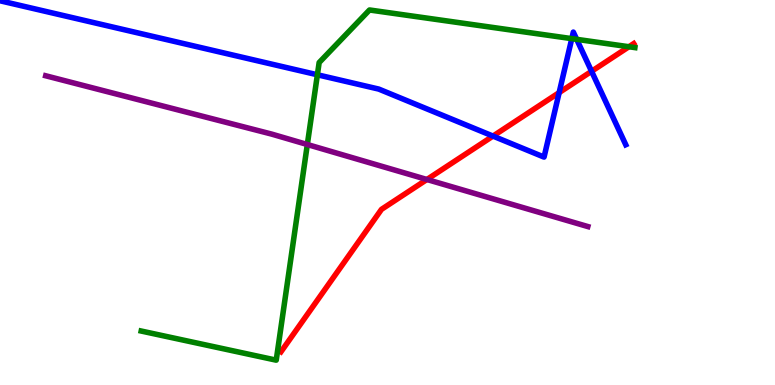[{'lines': ['blue', 'red'], 'intersections': [{'x': 6.36, 'y': 6.47}, {'x': 7.21, 'y': 7.6}, {'x': 7.63, 'y': 8.15}]}, {'lines': ['green', 'red'], 'intersections': [{'x': 8.12, 'y': 8.79}]}, {'lines': ['purple', 'red'], 'intersections': [{'x': 5.51, 'y': 5.34}]}, {'lines': ['blue', 'green'], 'intersections': [{'x': 4.1, 'y': 8.06}, {'x': 7.38, 'y': 9.0}, {'x': 7.44, 'y': 8.98}]}, {'lines': ['blue', 'purple'], 'intersections': []}, {'lines': ['green', 'purple'], 'intersections': [{'x': 3.97, 'y': 6.25}]}]